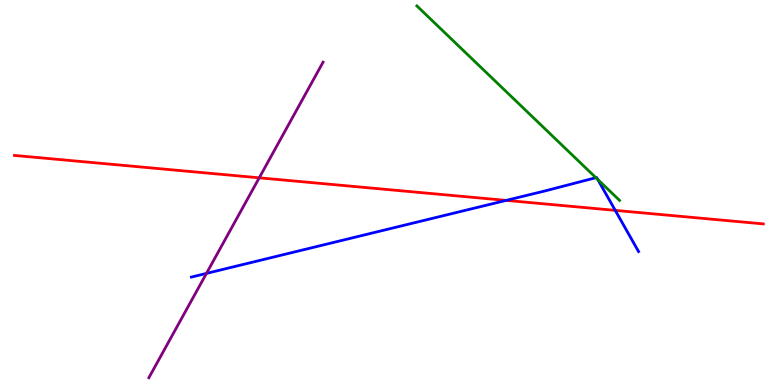[{'lines': ['blue', 'red'], 'intersections': [{'x': 6.53, 'y': 4.8}, {'x': 7.94, 'y': 4.54}]}, {'lines': ['green', 'red'], 'intersections': []}, {'lines': ['purple', 'red'], 'intersections': [{'x': 3.34, 'y': 5.38}]}, {'lines': ['blue', 'green'], 'intersections': [{'x': 7.69, 'y': 5.38}, {'x': 7.71, 'y': 5.34}]}, {'lines': ['blue', 'purple'], 'intersections': [{'x': 2.66, 'y': 2.9}]}, {'lines': ['green', 'purple'], 'intersections': []}]